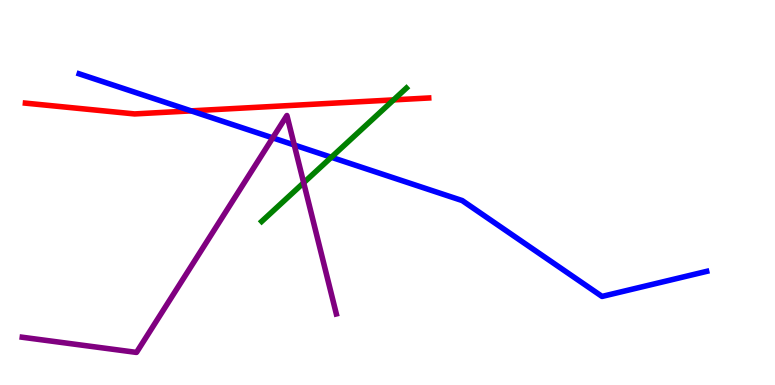[{'lines': ['blue', 'red'], 'intersections': [{'x': 2.47, 'y': 7.12}]}, {'lines': ['green', 'red'], 'intersections': [{'x': 5.08, 'y': 7.41}]}, {'lines': ['purple', 'red'], 'intersections': []}, {'lines': ['blue', 'green'], 'intersections': [{'x': 4.28, 'y': 5.92}]}, {'lines': ['blue', 'purple'], 'intersections': [{'x': 3.52, 'y': 6.42}, {'x': 3.8, 'y': 6.23}]}, {'lines': ['green', 'purple'], 'intersections': [{'x': 3.92, 'y': 5.25}]}]